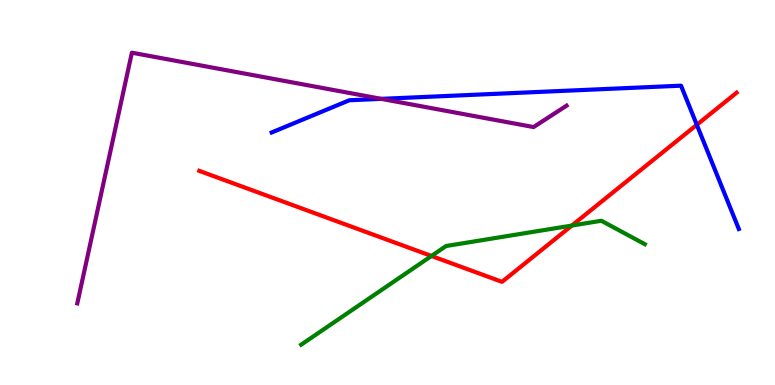[{'lines': ['blue', 'red'], 'intersections': [{'x': 8.99, 'y': 6.76}]}, {'lines': ['green', 'red'], 'intersections': [{'x': 5.57, 'y': 3.35}, {'x': 7.38, 'y': 4.14}]}, {'lines': ['purple', 'red'], 'intersections': []}, {'lines': ['blue', 'green'], 'intersections': []}, {'lines': ['blue', 'purple'], 'intersections': [{'x': 4.92, 'y': 7.43}]}, {'lines': ['green', 'purple'], 'intersections': []}]